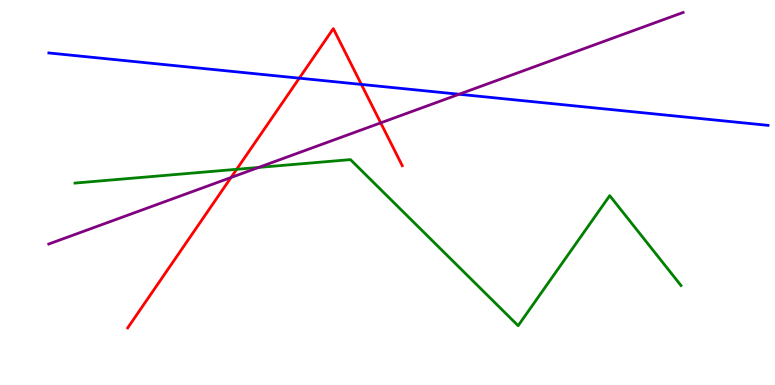[{'lines': ['blue', 'red'], 'intersections': [{'x': 3.86, 'y': 7.97}, {'x': 4.66, 'y': 7.81}]}, {'lines': ['green', 'red'], 'intersections': [{'x': 3.05, 'y': 5.6}]}, {'lines': ['purple', 'red'], 'intersections': [{'x': 2.98, 'y': 5.39}, {'x': 4.91, 'y': 6.81}]}, {'lines': ['blue', 'green'], 'intersections': []}, {'lines': ['blue', 'purple'], 'intersections': [{'x': 5.92, 'y': 7.55}]}, {'lines': ['green', 'purple'], 'intersections': [{'x': 3.34, 'y': 5.65}]}]